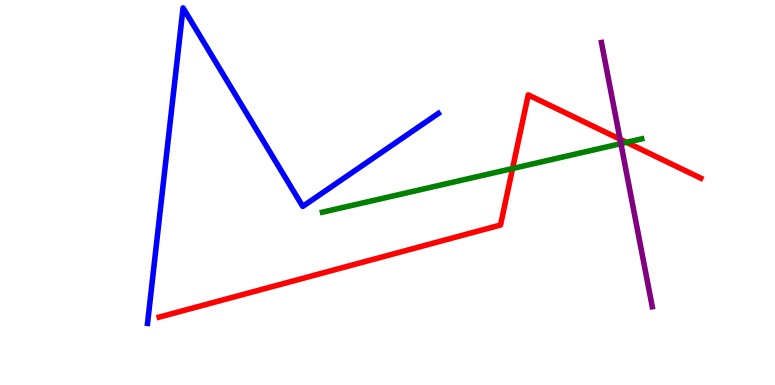[{'lines': ['blue', 'red'], 'intersections': []}, {'lines': ['green', 'red'], 'intersections': [{'x': 6.61, 'y': 5.62}, {'x': 8.08, 'y': 6.3}]}, {'lines': ['purple', 'red'], 'intersections': [{'x': 8.0, 'y': 6.38}]}, {'lines': ['blue', 'green'], 'intersections': []}, {'lines': ['blue', 'purple'], 'intersections': []}, {'lines': ['green', 'purple'], 'intersections': [{'x': 8.01, 'y': 6.27}]}]